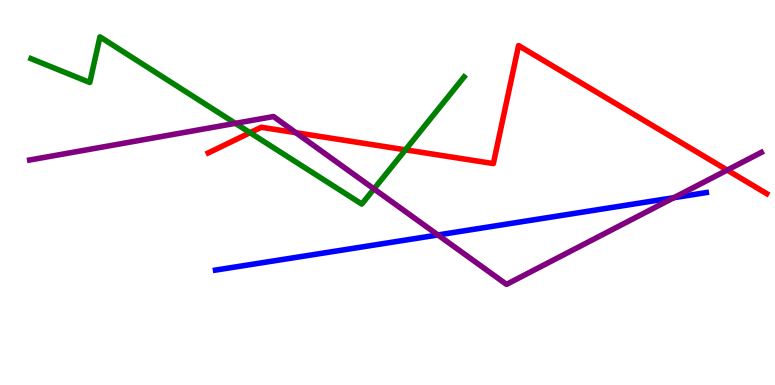[{'lines': ['blue', 'red'], 'intersections': []}, {'lines': ['green', 'red'], 'intersections': [{'x': 3.23, 'y': 6.55}, {'x': 5.23, 'y': 6.11}]}, {'lines': ['purple', 'red'], 'intersections': [{'x': 3.82, 'y': 6.55}, {'x': 9.38, 'y': 5.58}]}, {'lines': ['blue', 'green'], 'intersections': []}, {'lines': ['blue', 'purple'], 'intersections': [{'x': 5.65, 'y': 3.9}, {'x': 8.7, 'y': 4.87}]}, {'lines': ['green', 'purple'], 'intersections': [{'x': 3.04, 'y': 6.8}, {'x': 4.83, 'y': 5.09}]}]